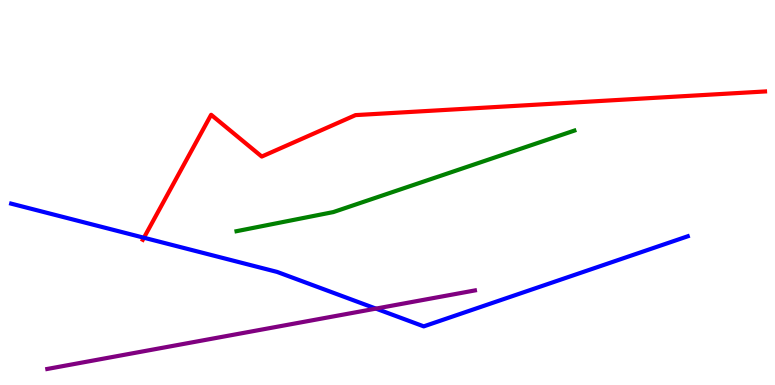[{'lines': ['blue', 'red'], 'intersections': [{'x': 1.86, 'y': 3.83}]}, {'lines': ['green', 'red'], 'intersections': []}, {'lines': ['purple', 'red'], 'intersections': []}, {'lines': ['blue', 'green'], 'intersections': []}, {'lines': ['blue', 'purple'], 'intersections': [{'x': 4.85, 'y': 1.98}]}, {'lines': ['green', 'purple'], 'intersections': []}]